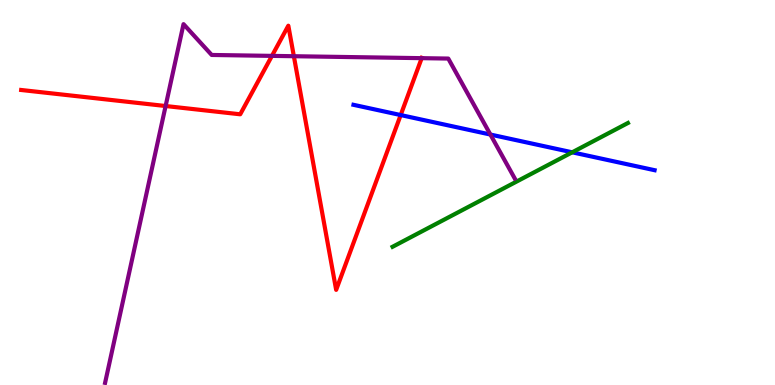[{'lines': ['blue', 'red'], 'intersections': [{'x': 5.17, 'y': 7.01}]}, {'lines': ['green', 'red'], 'intersections': []}, {'lines': ['purple', 'red'], 'intersections': [{'x': 2.14, 'y': 7.25}, {'x': 3.51, 'y': 8.55}, {'x': 3.79, 'y': 8.54}, {'x': 5.44, 'y': 8.49}]}, {'lines': ['blue', 'green'], 'intersections': [{'x': 7.38, 'y': 6.04}]}, {'lines': ['blue', 'purple'], 'intersections': [{'x': 6.33, 'y': 6.51}]}, {'lines': ['green', 'purple'], 'intersections': []}]